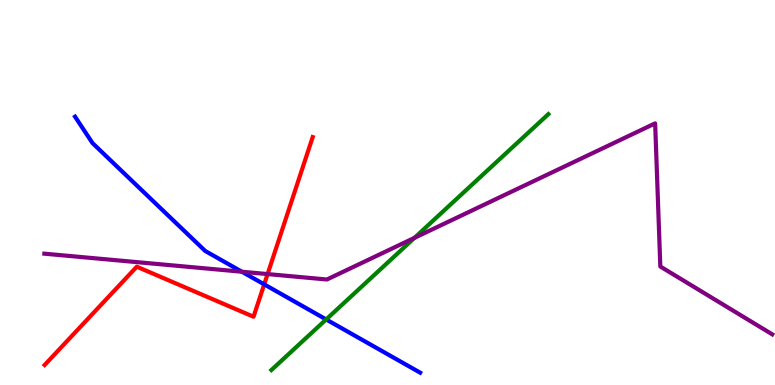[{'lines': ['blue', 'red'], 'intersections': [{'x': 3.41, 'y': 2.61}]}, {'lines': ['green', 'red'], 'intersections': []}, {'lines': ['purple', 'red'], 'intersections': [{'x': 3.45, 'y': 2.88}]}, {'lines': ['blue', 'green'], 'intersections': [{'x': 4.21, 'y': 1.7}]}, {'lines': ['blue', 'purple'], 'intersections': [{'x': 3.12, 'y': 2.94}]}, {'lines': ['green', 'purple'], 'intersections': [{'x': 5.35, 'y': 3.82}]}]